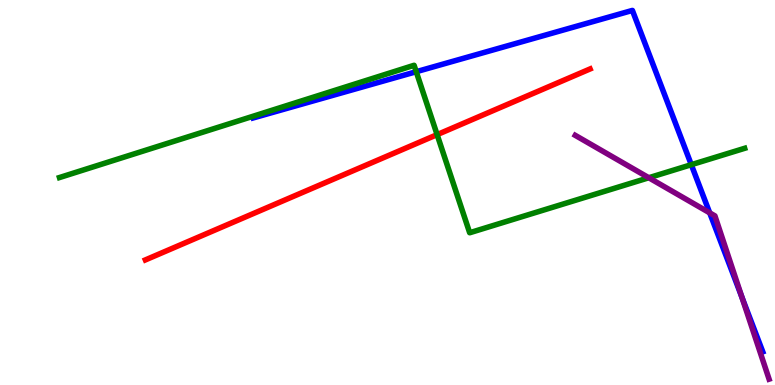[{'lines': ['blue', 'red'], 'intersections': []}, {'lines': ['green', 'red'], 'intersections': [{'x': 5.64, 'y': 6.5}]}, {'lines': ['purple', 'red'], 'intersections': []}, {'lines': ['blue', 'green'], 'intersections': [{'x': 5.37, 'y': 8.14}, {'x': 8.92, 'y': 5.72}]}, {'lines': ['blue', 'purple'], 'intersections': [{'x': 9.16, 'y': 4.47}, {'x': 9.57, 'y': 2.29}]}, {'lines': ['green', 'purple'], 'intersections': [{'x': 8.37, 'y': 5.38}]}]